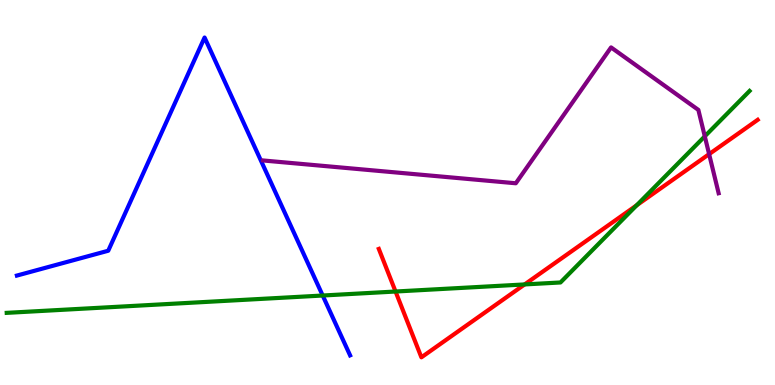[{'lines': ['blue', 'red'], 'intersections': []}, {'lines': ['green', 'red'], 'intersections': [{'x': 5.1, 'y': 2.43}, {'x': 6.77, 'y': 2.61}, {'x': 8.22, 'y': 4.67}]}, {'lines': ['purple', 'red'], 'intersections': [{'x': 9.15, 'y': 6.0}]}, {'lines': ['blue', 'green'], 'intersections': [{'x': 4.16, 'y': 2.32}]}, {'lines': ['blue', 'purple'], 'intersections': []}, {'lines': ['green', 'purple'], 'intersections': [{'x': 9.09, 'y': 6.46}]}]